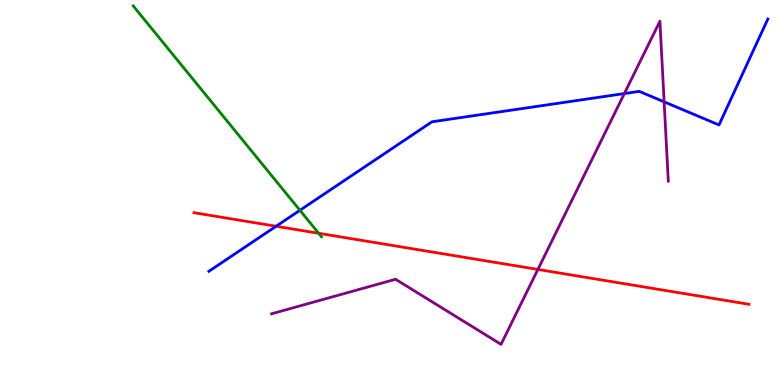[{'lines': ['blue', 'red'], 'intersections': [{'x': 3.56, 'y': 4.12}]}, {'lines': ['green', 'red'], 'intersections': [{'x': 4.11, 'y': 3.94}]}, {'lines': ['purple', 'red'], 'intersections': [{'x': 6.94, 'y': 3.0}]}, {'lines': ['blue', 'green'], 'intersections': [{'x': 3.87, 'y': 4.54}]}, {'lines': ['blue', 'purple'], 'intersections': [{'x': 8.06, 'y': 7.57}, {'x': 8.57, 'y': 7.35}]}, {'lines': ['green', 'purple'], 'intersections': []}]